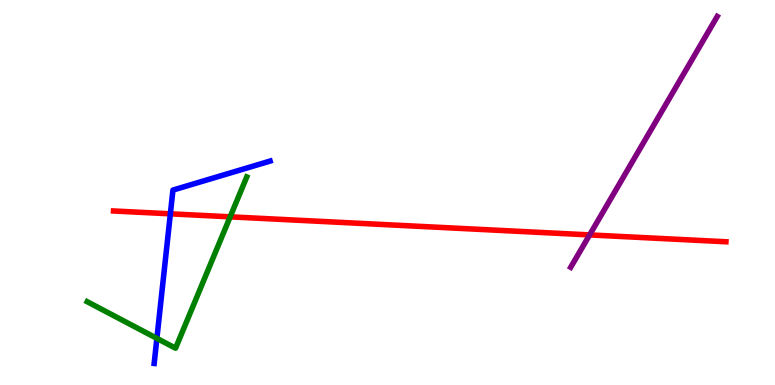[{'lines': ['blue', 'red'], 'intersections': [{'x': 2.2, 'y': 4.45}]}, {'lines': ['green', 'red'], 'intersections': [{'x': 2.97, 'y': 4.37}]}, {'lines': ['purple', 'red'], 'intersections': [{'x': 7.61, 'y': 3.9}]}, {'lines': ['blue', 'green'], 'intersections': [{'x': 2.02, 'y': 1.21}]}, {'lines': ['blue', 'purple'], 'intersections': []}, {'lines': ['green', 'purple'], 'intersections': []}]